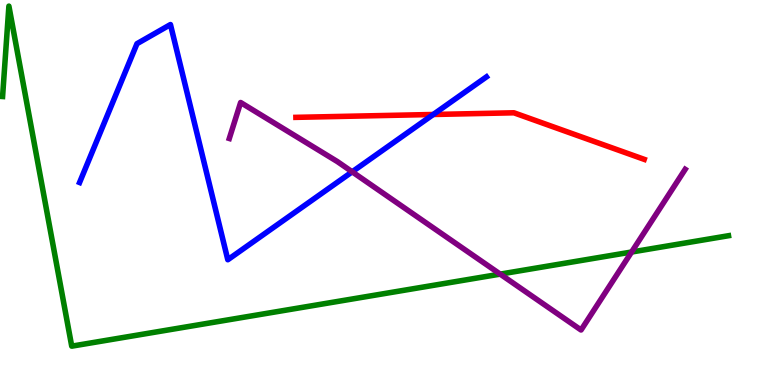[{'lines': ['blue', 'red'], 'intersections': [{'x': 5.59, 'y': 7.03}]}, {'lines': ['green', 'red'], 'intersections': []}, {'lines': ['purple', 'red'], 'intersections': []}, {'lines': ['blue', 'green'], 'intersections': []}, {'lines': ['blue', 'purple'], 'intersections': [{'x': 4.54, 'y': 5.54}]}, {'lines': ['green', 'purple'], 'intersections': [{'x': 6.45, 'y': 2.88}, {'x': 8.15, 'y': 3.45}]}]